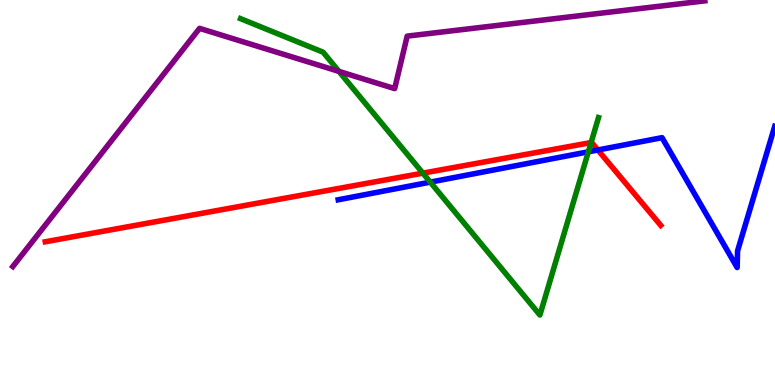[{'lines': ['blue', 'red'], 'intersections': [{'x': 7.71, 'y': 6.1}]}, {'lines': ['green', 'red'], 'intersections': [{'x': 5.46, 'y': 5.5}, {'x': 7.63, 'y': 6.3}]}, {'lines': ['purple', 'red'], 'intersections': []}, {'lines': ['blue', 'green'], 'intersections': [{'x': 5.55, 'y': 5.27}, {'x': 7.59, 'y': 6.06}]}, {'lines': ['blue', 'purple'], 'intersections': []}, {'lines': ['green', 'purple'], 'intersections': [{'x': 4.37, 'y': 8.15}]}]